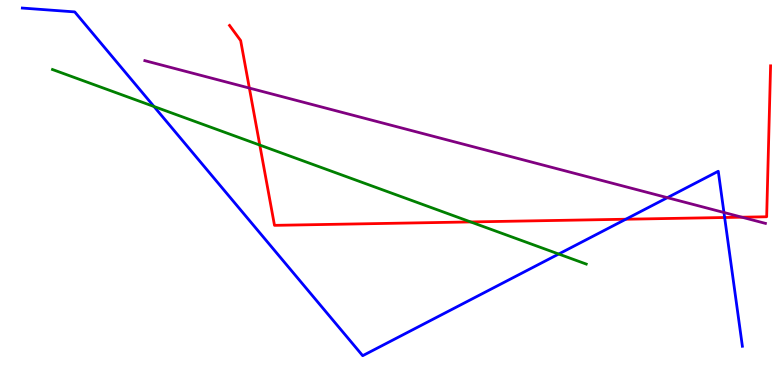[{'lines': ['blue', 'red'], 'intersections': [{'x': 8.07, 'y': 4.31}, {'x': 9.35, 'y': 4.35}]}, {'lines': ['green', 'red'], 'intersections': [{'x': 3.35, 'y': 6.23}, {'x': 6.07, 'y': 4.24}]}, {'lines': ['purple', 'red'], 'intersections': [{'x': 3.22, 'y': 7.71}, {'x': 9.57, 'y': 4.36}]}, {'lines': ['blue', 'green'], 'intersections': [{'x': 1.99, 'y': 7.23}, {'x': 7.21, 'y': 3.4}]}, {'lines': ['blue', 'purple'], 'intersections': [{'x': 8.61, 'y': 4.87}, {'x': 9.34, 'y': 4.48}]}, {'lines': ['green', 'purple'], 'intersections': []}]